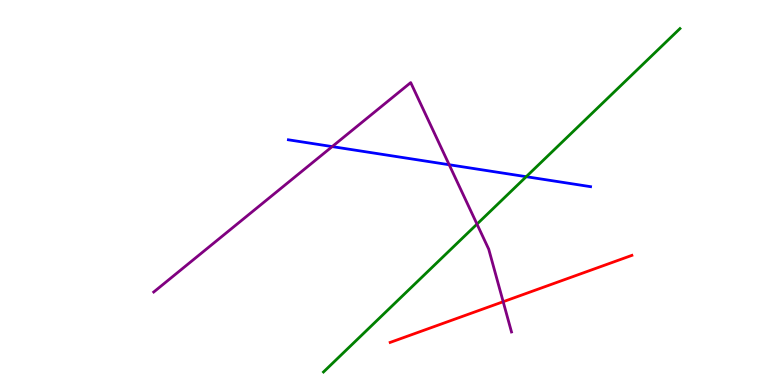[{'lines': ['blue', 'red'], 'intersections': []}, {'lines': ['green', 'red'], 'intersections': []}, {'lines': ['purple', 'red'], 'intersections': [{'x': 6.49, 'y': 2.16}]}, {'lines': ['blue', 'green'], 'intersections': [{'x': 6.79, 'y': 5.41}]}, {'lines': ['blue', 'purple'], 'intersections': [{'x': 4.29, 'y': 6.19}, {'x': 5.8, 'y': 5.72}]}, {'lines': ['green', 'purple'], 'intersections': [{'x': 6.15, 'y': 4.18}]}]